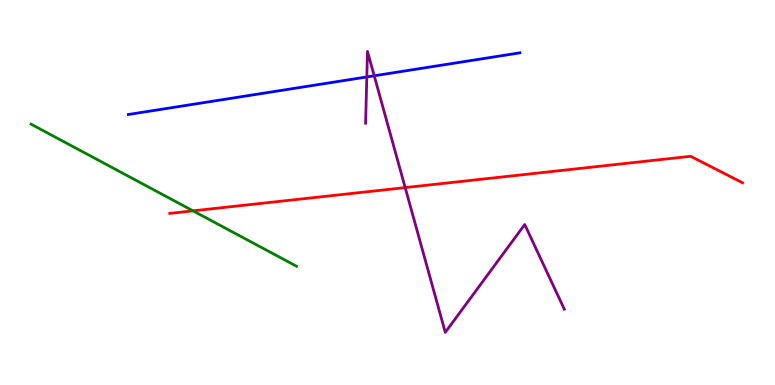[{'lines': ['blue', 'red'], 'intersections': []}, {'lines': ['green', 'red'], 'intersections': [{'x': 2.49, 'y': 4.52}]}, {'lines': ['purple', 'red'], 'intersections': [{'x': 5.23, 'y': 5.13}]}, {'lines': ['blue', 'green'], 'intersections': []}, {'lines': ['blue', 'purple'], 'intersections': [{'x': 4.73, 'y': 8.0}, {'x': 4.83, 'y': 8.03}]}, {'lines': ['green', 'purple'], 'intersections': []}]